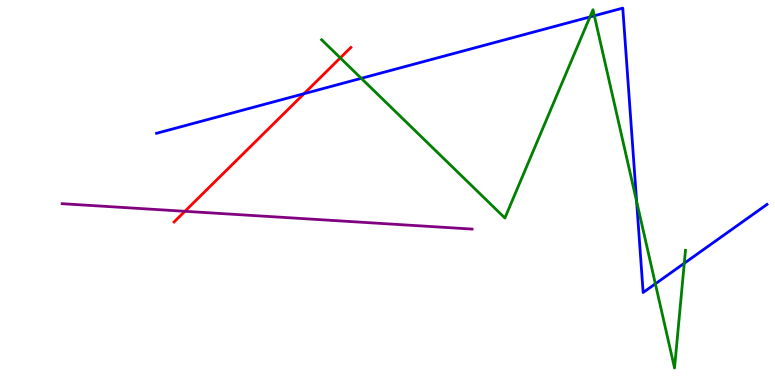[{'lines': ['blue', 'red'], 'intersections': [{'x': 3.92, 'y': 7.57}]}, {'lines': ['green', 'red'], 'intersections': [{'x': 4.39, 'y': 8.5}]}, {'lines': ['purple', 'red'], 'intersections': [{'x': 2.39, 'y': 4.51}]}, {'lines': ['blue', 'green'], 'intersections': [{'x': 4.66, 'y': 7.97}, {'x': 7.61, 'y': 9.56}, {'x': 7.67, 'y': 9.59}, {'x': 8.21, 'y': 4.77}, {'x': 8.46, 'y': 2.63}, {'x': 8.83, 'y': 3.16}]}, {'lines': ['blue', 'purple'], 'intersections': []}, {'lines': ['green', 'purple'], 'intersections': []}]